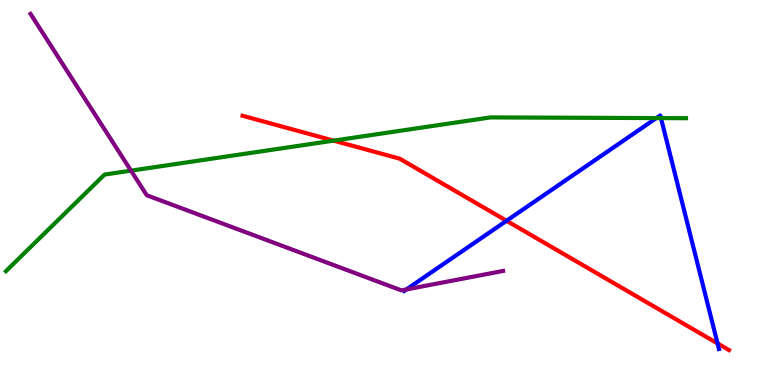[{'lines': ['blue', 'red'], 'intersections': [{'x': 6.54, 'y': 4.27}, {'x': 9.26, 'y': 1.08}]}, {'lines': ['green', 'red'], 'intersections': [{'x': 4.3, 'y': 6.35}]}, {'lines': ['purple', 'red'], 'intersections': []}, {'lines': ['blue', 'green'], 'intersections': [{'x': 8.47, 'y': 6.93}, {'x': 8.53, 'y': 6.93}]}, {'lines': ['blue', 'purple'], 'intersections': [{'x': 5.24, 'y': 2.48}]}, {'lines': ['green', 'purple'], 'intersections': [{'x': 1.69, 'y': 5.57}]}]